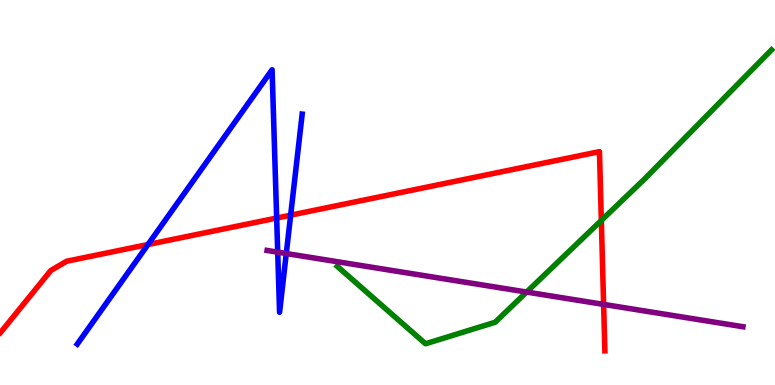[{'lines': ['blue', 'red'], 'intersections': [{'x': 1.91, 'y': 3.65}, {'x': 3.57, 'y': 4.34}, {'x': 3.75, 'y': 4.41}]}, {'lines': ['green', 'red'], 'intersections': [{'x': 7.76, 'y': 4.27}]}, {'lines': ['purple', 'red'], 'intersections': [{'x': 7.79, 'y': 2.09}]}, {'lines': ['blue', 'green'], 'intersections': []}, {'lines': ['blue', 'purple'], 'intersections': [{'x': 3.58, 'y': 3.45}, {'x': 3.69, 'y': 3.41}]}, {'lines': ['green', 'purple'], 'intersections': [{'x': 6.8, 'y': 2.41}]}]